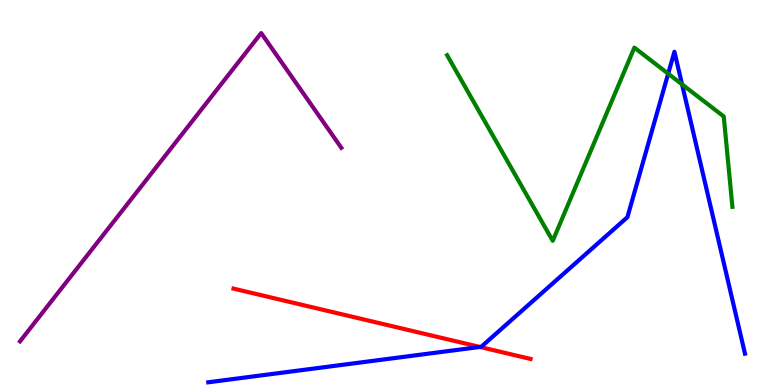[{'lines': ['blue', 'red'], 'intersections': [{'x': 6.19, 'y': 0.988}]}, {'lines': ['green', 'red'], 'intersections': []}, {'lines': ['purple', 'red'], 'intersections': []}, {'lines': ['blue', 'green'], 'intersections': [{'x': 8.62, 'y': 8.09}, {'x': 8.8, 'y': 7.81}]}, {'lines': ['blue', 'purple'], 'intersections': []}, {'lines': ['green', 'purple'], 'intersections': []}]